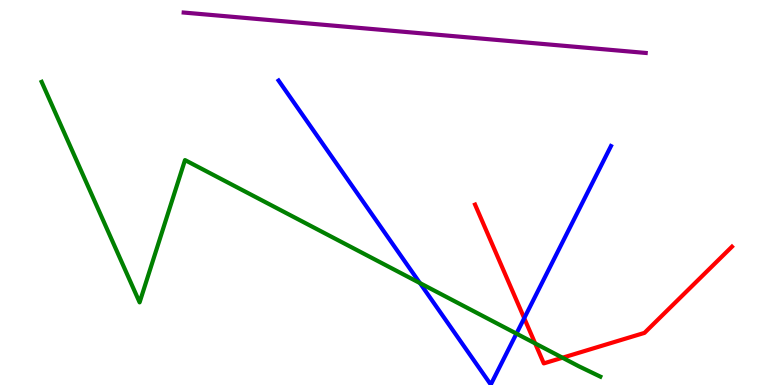[{'lines': ['blue', 'red'], 'intersections': [{'x': 6.76, 'y': 1.74}]}, {'lines': ['green', 'red'], 'intersections': [{'x': 6.91, 'y': 1.08}, {'x': 7.26, 'y': 0.709}]}, {'lines': ['purple', 'red'], 'intersections': []}, {'lines': ['blue', 'green'], 'intersections': [{'x': 5.42, 'y': 2.65}, {'x': 6.66, 'y': 1.33}]}, {'lines': ['blue', 'purple'], 'intersections': []}, {'lines': ['green', 'purple'], 'intersections': []}]